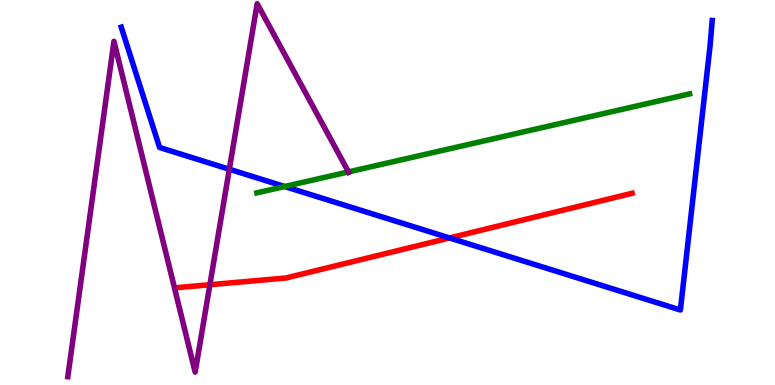[{'lines': ['blue', 'red'], 'intersections': [{'x': 5.8, 'y': 3.82}]}, {'lines': ['green', 'red'], 'intersections': []}, {'lines': ['purple', 'red'], 'intersections': [{'x': 2.71, 'y': 2.6}]}, {'lines': ['blue', 'green'], 'intersections': [{'x': 3.67, 'y': 5.16}]}, {'lines': ['blue', 'purple'], 'intersections': [{'x': 2.96, 'y': 5.6}]}, {'lines': ['green', 'purple'], 'intersections': [{'x': 4.5, 'y': 5.53}]}]